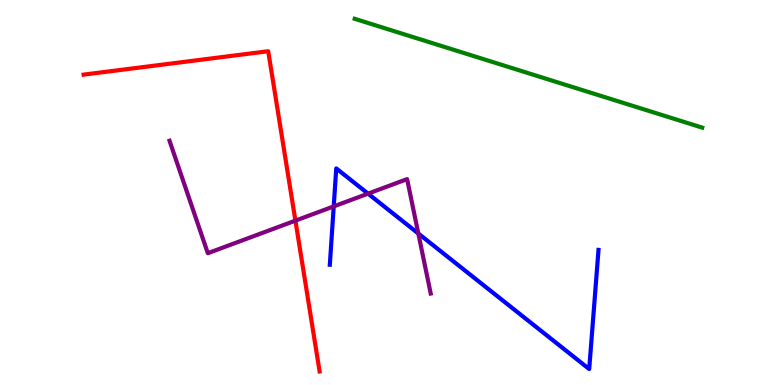[{'lines': ['blue', 'red'], 'intersections': []}, {'lines': ['green', 'red'], 'intersections': []}, {'lines': ['purple', 'red'], 'intersections': [{'x': 3.81, 'y': 4.27}]}, {'lines': ['blue', 'green'], 'intersections': []}, {'lines': ['blue', 'purple'], 'intersections': [{'x': 4.31, 'y': 4.64}, {'x': 4.75, 'y': 4.97}, {'x': 5.4, 'y': 3.93}]}, {'lines': ['green', 'purple'], 'intersections': []}]